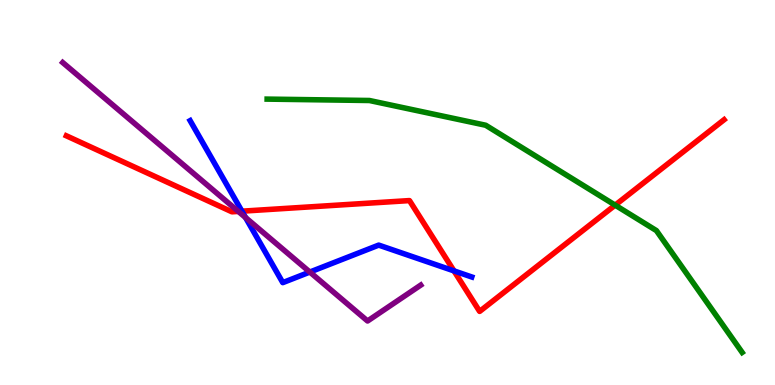[{'lines': ['blue', 'red'], 'intersections': [{'x': 3.12, 'y': 4.51}, {'x': 5.86, 'y': 2.96}]}, {'lines': ['green', 'red'], 'intersections': [{'x': 7.94, 'y': 4.67}]}, {'lines': ['purple', 'red'], 'intersections': [{'x': 3.08, 'y': 4.51}]}, {'lines': ['blue', 'green'], 'intersections': []}, {'lines': ['blue', 'purple'], 'intersections': [{'x': 3.17, 'y': 4.35}, {'x': 4.0, 'y': 2.93}]}, {'lines': ['green', 'purple'], 'intersections': []}]